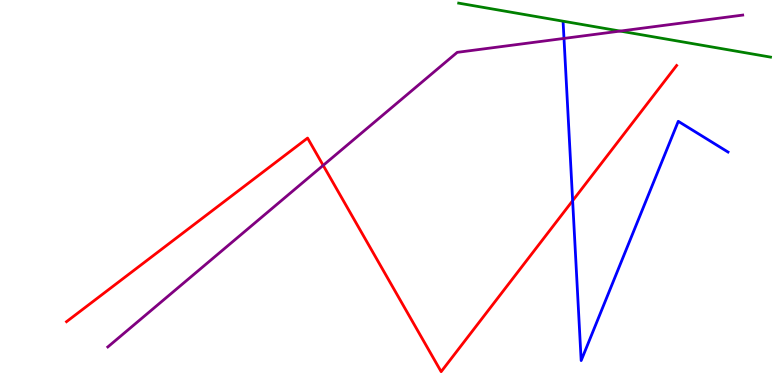[{'lines': ['blue', 'red'], 'intersections': [{'x': 7.39, 'y': 4.79}]}, {'lines': ['green', 'red'], 'intersections': []}, {'lines': ['purple', 'red'], 'intersections': [{'x': 4.17, 'y': 5.7}]}, {'lines': ['blue', 'green'], 'intersections': []}, {'lines': ['blue', 'purple'], 'intersections': [{'x': 7.28, 'y': 9.0}]}, {'lines': ['green', 'purple'], 'intersections': [{'x': 8.0, 'y': 9.19}]}]